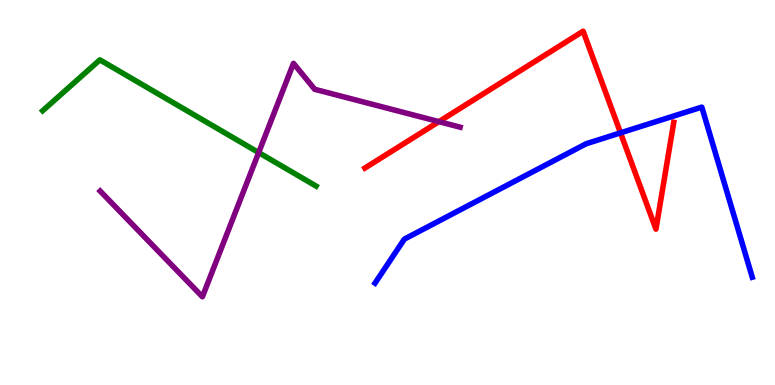[{'lines': ['blue', 'red'], 'intersections': [{'x': 8.01, 'y': 6.55}]}, {'lines': ['green', 'red'], 'intersections': []}, {'lines': ['purple', 'red'], 'intersections': [{'x': 5.66, 'y': 6.84}]}, {'lines': ['blue', 'green'], 'intersections': []}, {'lines': ['blue', 'purple'], 'intersections': []}, {'lines': ['green', 'purple'], 'intersections': [{'x': 3.34, 'y': 6.04}]}]